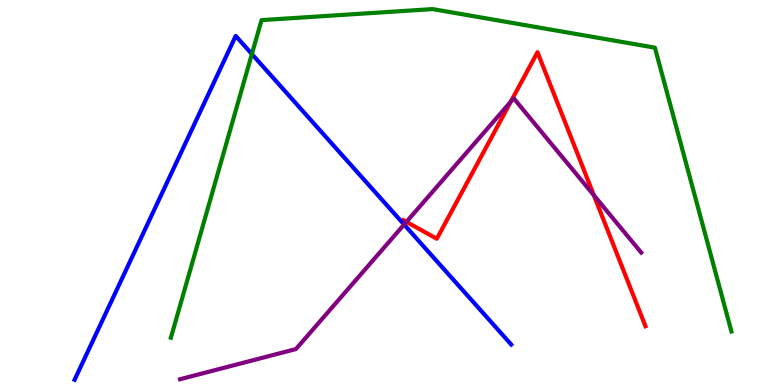[{'lines': ['blue', 'red'], 'intersections': []}, {'lines': ['green', 'red'], 'intersections': []}, {'lines': ['purple', 'red'], 'intersections': [{'x': 5.24, 'y': 4.24}, {'x': 6.59, 'y': 7.36}, {'x': 7.66, 'y': 4.93}]}, {'lines': ['blue', 'green'], 'intersections': [{'x': 3.25, 'y': 8.6}]}, {'lines': ['blue', 'purple'], 'intersections': [{'x': 5.21, 'y': 4.17}]}, {'lines': ['green', 'purple'], 'intersections': []}]